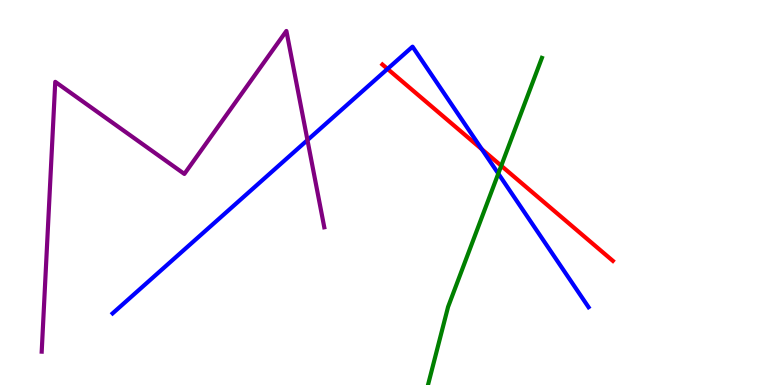[{'lines': ['blue', 'red'], 'intersections': [{'x': 5.0, 'y': 8.21}, {'x': 6.22, 'y': 6.12}]}, {'lines': ['green', 'red'], 'intersections': [{'x': 6.47, 'y': 5.69}]}, {'lines': ['purple', 'red'], 'intersections': []}, {'lines': ['blue', 'green'], 'intersections': [{'x': 6.43, 'y': 5.49}]}, {'lines': ['blue', 'purple'], 'intersections': [{'x': 3.97, 'y': 6.36}]}, {'lines': ['green', 'purple'], 'intersections': []}]